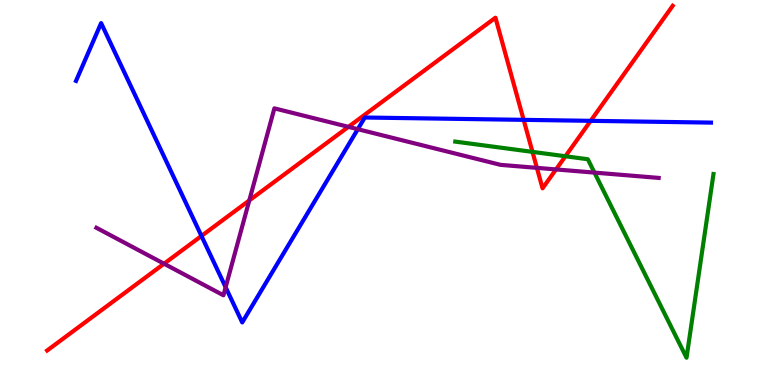[{'lines': ['blue', 'red'], 'intersections': [{'x': 2.6, 'y': 3.87}, {'x': 6.76, 'y': 6.89}, {'x': 7.62, 'y': 6.86}]}, {'lines': ['green', 'red'], 'intersections': [{'x': 6.87, 'y': 6.06}, {'x': 7.3, 'y': 5.94}]}, {'lines': ['purple', 'red'], 'intersections': [{'x': 2.12, 'y': 3.15}, {'x': 3.22, 'y': 4.79}, {'x': 4.5, 'y': 6.71}, {'x': 6.93, 'y': 5.64}, {'x': 7.17, 'y': 5.6}]}, {'lines': ['blue', 'green'], 'intersections': []}, {'lines': ['blue', 'purple'], 'intersections': [{'x': 2.91, 'y': 2.54}, {'x': 4.62, 'y': 6.64}]}, {'lines': ['green', 'purple'], 'intersections': [{'x': 7.67, 'y': 5.52}]}]